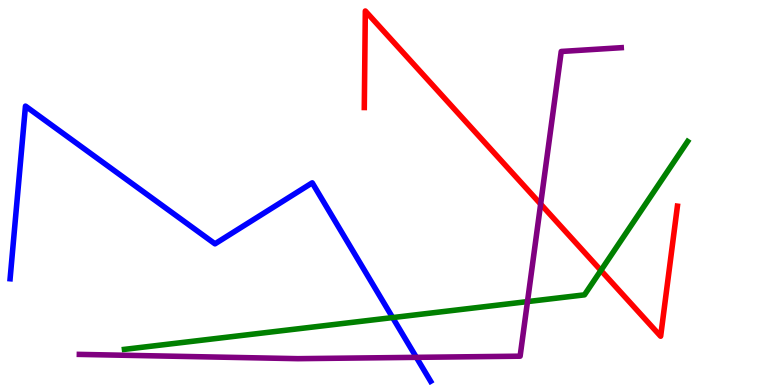[{'lines': ['blue', 'red'], 'intersections': []}, {'lines': ['green', 'red'], 'intersections': [{'x': 7.75, 'y': 2.98}]}, {'lines': ['purple', 'red'], 'intersections': [{'x': 6.98, 'y': 4.7}]}, {'lines': ['blue', 'green'], 'intersections': [{'x': 5.07, 'y': 1.75}]}, {'lines': ['blue', 'purple'], 'intersections': [{'x': 5.37, 'y': 0.718}]}, {'lines': ['green', 'purple'], 'intersections': [{'x': 6.81, 'y': 2.17}]}]